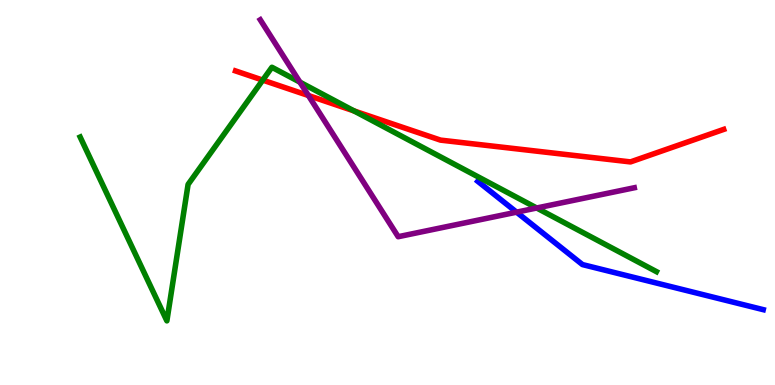[{'lines': ['blue', 'red'], 'intersections': []}, {'lines': ['green', 'red'], 'intersections': [{'x': 3.39, 'y': 7.92}, {'x': 4.57, 'y': 7.12}]}, {'lines': ['purple', 'red'], 'intersections': [{'x': 3.98, 'y': 7.52}]}, {'lines': ['blue', 'green'], 'intersections': []}, {'lines': ['blue', 'purple'], 'intersections': [{'x': 6.67, 'y': 4.49}]}, {'lines': ['green', 'purple'], 'intersections': [{'x': 3.87, 'y': 7.87}, {'x': 6.93, 'y': 4.6}]}]